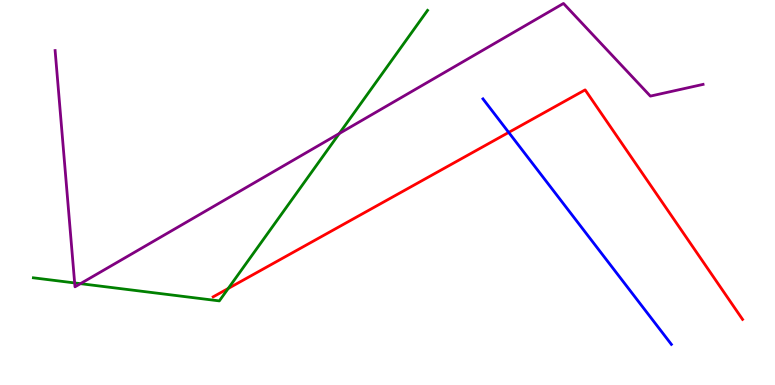[{'lines': ['blue', 'red'], 'intersections': [{'x': 6.56, 'y': 6.56}]}, {'lines': ['green', 'red'], 'intersections': [{'x': 2.94, 'y': 2.51}]}, {'lines': ['purple', 'red'], 'intersections': []}, {'lines': ['blue', 'green'], 'intersections': []}, {'lines': ['blue', 'purple'], 'intersections': []}, {'lines': ['green', 'purple'], 'intersections': [{'x': 0.963, 'y': 2.65}, {'x': 1.04, 'y': 2.63}, {'x': 4.38, 'y': 6.53}]}]